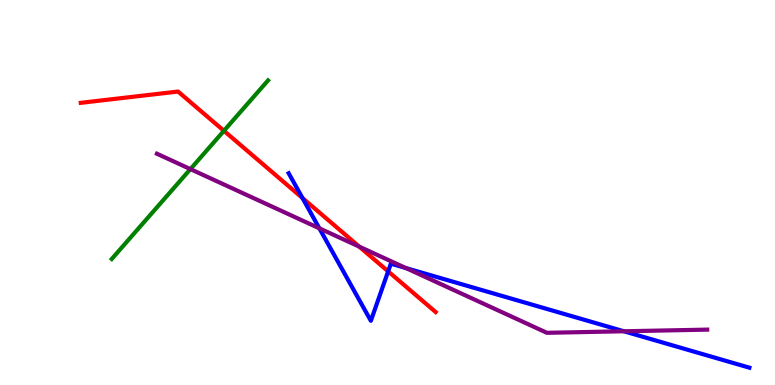[{'lines': ['blue', 'red'], 'intersections': [{'x': 3.9, 'y': 4.86}, {'x': 5.01, 'y': 2.95}]}, {'lines': ['green', 'red'], 'intersections': [{'x': 2.89, 'y': 6.6}]}, {'lines': ['purple', 'red'], 'intersections': [{'x': 4.64, 'y': 3.59}]}, {'lines': ['blue', 'green'], 'intersections': []}, {'lines': ['blue', 'purple'], 'intersections': [{'x': 4.12, 'y': 4.07}, {'x': 5.24, 'y': 3.04}, {'x': 8.05, 'y': 1.4}]}, {'lines': ['green', 'purple'], 'intersections': [{'x': 2.46, 'y': 5.61}]}]